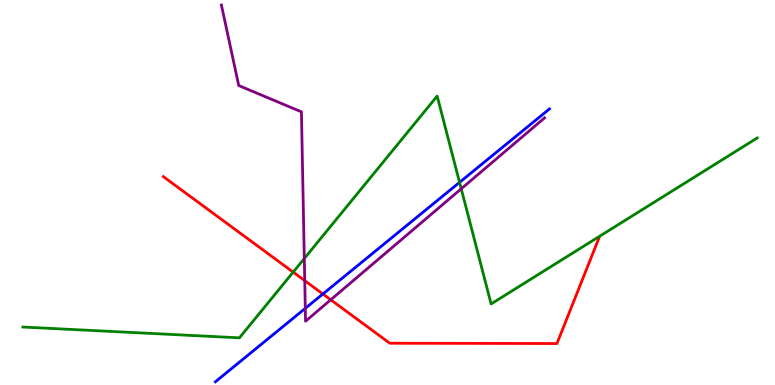[{'lines': ['blue', 'red'], 'intersections': [{'x': 4.17, 'y': 2.36}]}, {'lines': ['green', 'red'], 'intersections': [{'x': 3.78, 'y': 2.93}]}, {'lines': ['purple', 'red'], 'intersections': [{'x': 3.93, 'y': 2.71}, {'x': 4.27, 'y': 2.21}]}, {'lines': ['blue', 'green'], 'intersections': [{'x': 5.93, 'y': 5.26}]}, {'lines': ['blue', 'purple'], 'intersections': [{'x': 3.94, 'y': 1.99}]}, {'lines': ['green', 'purple'], 'intersections': [{'x': 3.93, 'y': 3.29}, {'x': 5.95, 'y': 5.1}]}]